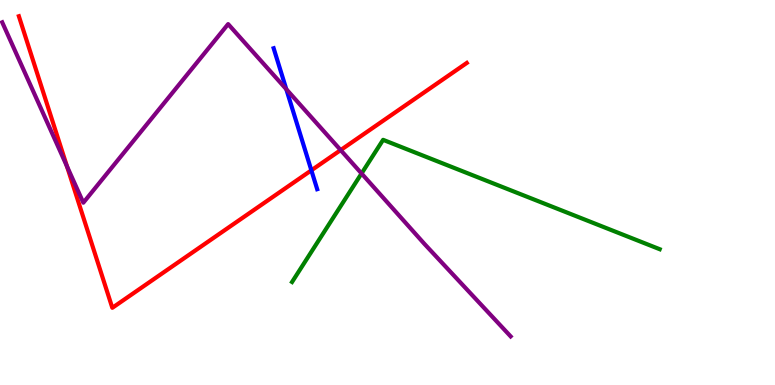[{'lines': ['blue', 'red'], 'intersections': [{'x': 4.02, 'y': 5.58}]}, {'lines': ['green', 'red'], 'intersections': []}, {'lines': ['purple', 'red'], 'intersections': [{'x': 0.864, 'y': 5.68}, {'x': 4.4, 'y': 6.1}]}, {'lines': ['blue', 'green'], 'intersections': []}, {'lines': ['blue', 'purple'], 'intersections': [{'x': 3.69, 'y': 7.68}]}, {'lines': ['green', 'purple'], 'intersections': [{'x': 4.67, 'y': 5.49}]}]